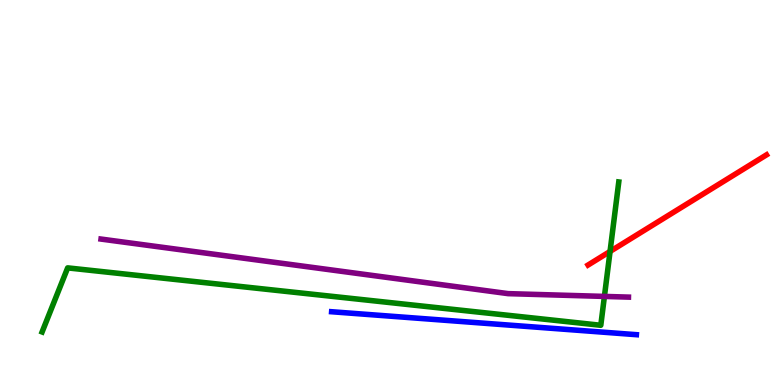[{'lines': ['blue', 'red'], 'intersections': []}, {'lines': ['green', 'red'], 'intersections': [{'x': 7.87, 'y': 3.47}]}, {'lines': ['purple', 'red'], 'intersections': []}, {'lines': ['blue', 'green'], 'intersections': []}, {'lines': ['blue', 'purple'], 'intersections': []}, {'lines': ['green', 'purple'], 'intersections': [{'x': 7.8, 'y': 2.3}]}]